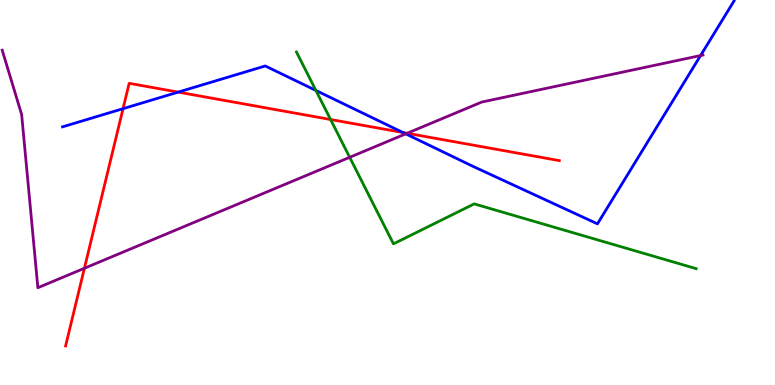[{'lines': ['blue', 'red'], 'intersections': [{'x': 1.59, 'y': 7.18}, {'x': 2.3, 'y': 7.61}, {'x': 5.2, 'y': 6.56}]}, {'lines': ['green', 'red'], 'intersections': [{'x': 4.27, 'y': 6.9}]}, {'lines': ['purple', 'red'], 'intersections': [{'x': 1.09, 'y': 3.03}, {'x': 5.25, 'y': 6.54}]}, {'lines': ['blue', 'green'], 'intersections': [{'x': 4.08, 'y': 7.65}]}, {'lines': ['blue', 'purple'], 'intersections': [{'x': 5.24, 'y': 6.52}, {'x': 9.04, 'y': 8.56}]}, {'lines': ['green', 'purple'], 'intersections': [{'x': 4.51, 'y': 5.91}]}]